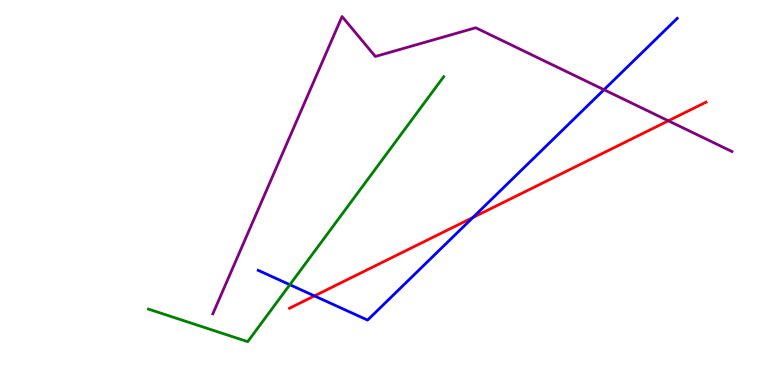[{'lines': ['blue', 'red'], 'intersections': [{'x': 4.06, 'y': 2.31}, {'x': 6.1, 'y': 4.35}]}, {'lines': ['green', 'red'], 'intersections': []}, {'lines': ['purple', 'red'], 'intersections': [{'x': 8.62, 'y': 6.86}]}, {'lines': ['blue', 'green'], 'intersections': [{'x': 3.74, 'y': 2.6}]}, {'lines': ['blue', 'purple'], 'intersections': [{'x': 7.79, 'y': 7.67}]}, {'lines': ['green', 'purple'], 'intersections': []}]